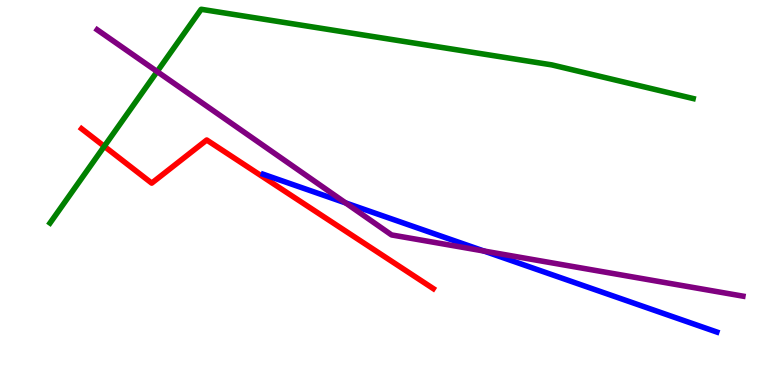[{'lines': ['blue', 'red'], 'intersections': []}, {'lines': ['green', 'red'], 'intersections': [{'x': 1.35, 'y': 6.2}]}, {'lines': ['purple', 'red'], 'intersections': []}, {'lines': ['blue', 'green'], 'intersections': []}, {'lines': ['blue', 'purple'], 'intersections': [{'x': 4.46, 'y': 4.73}, {'x': 6.24, 'y': 3.48}]}, {'lines': ['green', 'purple'], 'intersections': [{'x': 2.03, 'y': 8.14}]}]